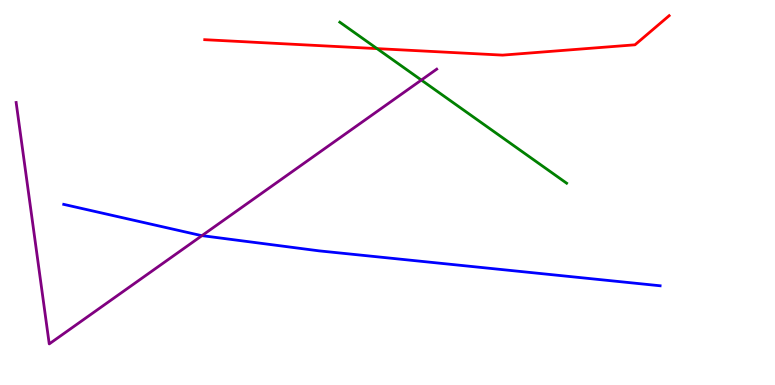[{'lines': ['blue', 'red'], 'intersections': []}, {'lines': ['green', 'red'], 'intersections': [{'x': 4.87, 'y': 8.74}]}, {'lines': ['purple', 'red'], 'intersections': []}, {'lines': ['blue', 'green'], 'intersections': []}, {'lines': ['blue', 'purple'], 'intersections': [{'x': 2.61, 'y': 3.88}]}, {'lines': ['green', 'purple'], 'intersections': [{'x': 5.44, 'y': 7.92}]}]